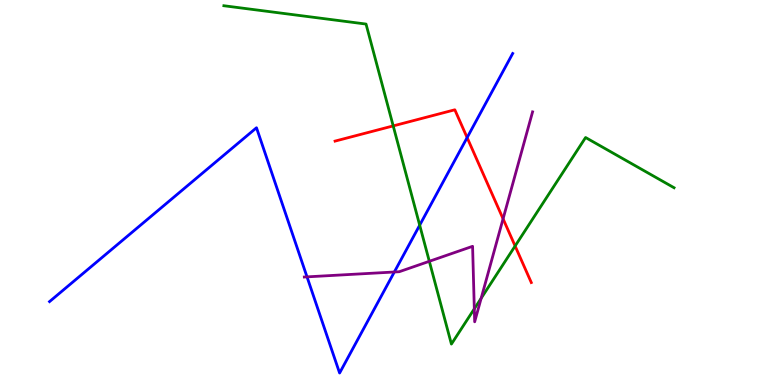[{'lines': ['blue', 'red'], 'intersections': [{'x': 6.03, 'y': 6.43}]}, {'lines': ['green', 'red'], 'intersections': [{'x': 5.07, 'y': 6.73}, {'x': 6.65, 'y': 3.61}]}, {'lines': ['purple', 'red'], 'intersections': [{'x': 6.49, 'y': 4.32}]}, {'lines': ['blue', 'green'], 'intersections': [{'x': 5.42, 'y': 4.15}]}, {'lines': ['blue', 'purple'], 'intersections': [{'x': 3.96, 'y': 2.81}, {'x': 5.09, 'y': 2.94}]}, {'lines': ['green', 'purple'], 'intersections': [{'x': 5.54, 'y': 3.21}, {'x': 6.12, 'y': 1.98}, {'x': 6.21, 'y': 2.25}]}]